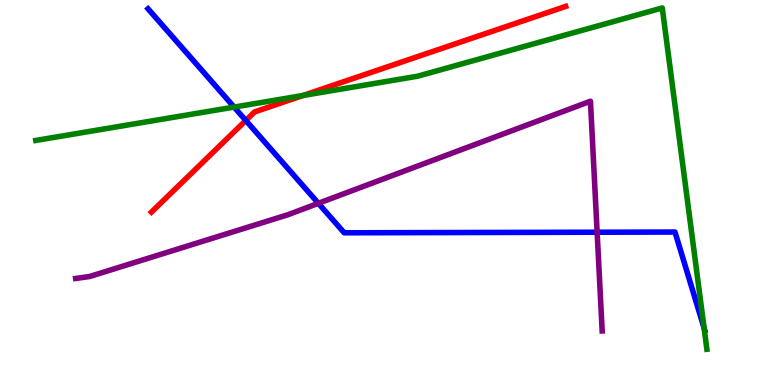[{'lines': ['blue', 'red'], 'intersections': [{'x': 3.17, 'y': 6.87}]}, {'lines': ['green', 'red'], 'intersections': [{'x': 3.91, 'y': 7.52}]}, {'lines': ['purple', 'red'], 'intersections': []}, {'lines': ['blue', 'green'], 'intersections': [{'x': 3.02, 'y': 7.22}, {'x': 9.09, 'y': 1.47}]}, {'lines': ['blue', 'purple'], 'intersections': [{'x': 4.11, 'y': 4.72}, {'x': 7.7, 'y': 3.97}]}, {'lines': ['green', 'purple'], 'intersections': []}]